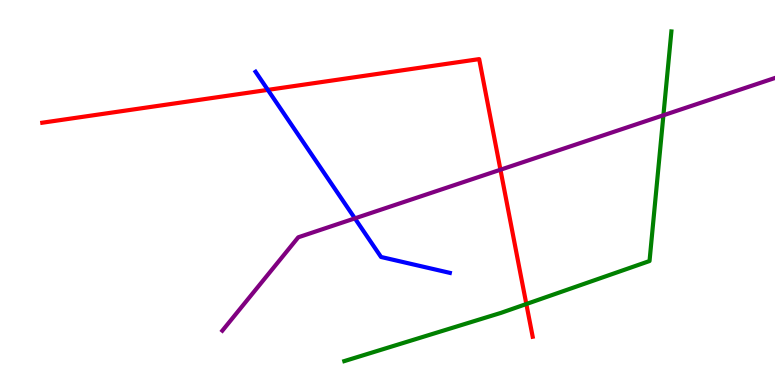[{'lines': ['blue', 'red'], 'intersections': [{'x': 3.46, 'y': 7.67}]}, {'lines': ['green', 'red'], 'intersections': [{'x': 6.79, 'y': 2.1}]}, {'lines': ['purple', 'red'], 'intersections': [{'x': 6.46, 'y': 5.59}]}, {'lines': ['blue', 'green'], 'intersections': []}, {'lines': ['blue', 'purple'], 'intersections': [{'x': 4.58, 'y': 4.33}]}, {'lines': ['green', 'purple'], 'intersections': [{'x': 8.56, 'y': 7.01}]}]